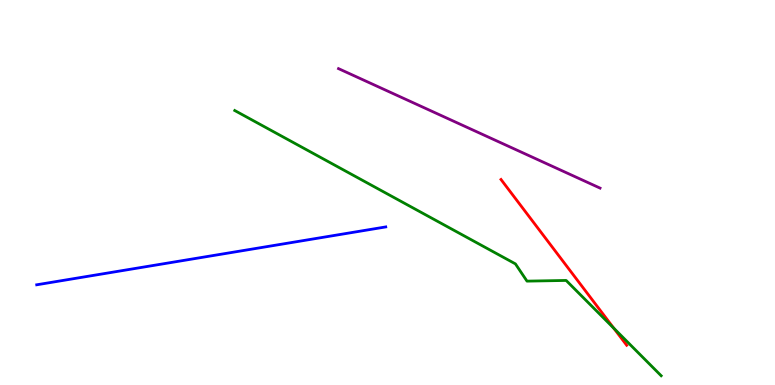[{'lines': ['blue', 'red'], 'intersections': []}, {'lines': ['green', 'red'], 'intersections': [{'x': 7.92, 'y': 1.48}]}, {'lines': ['purple', 'red'], 'intersections': []}, {'lines': ['blue', 'green'], 'intersections': []}, {'lines': ['blue', 'purple'], 'intersections': []}, {'lines': ['green', 'purple'], 'intersections': []}]